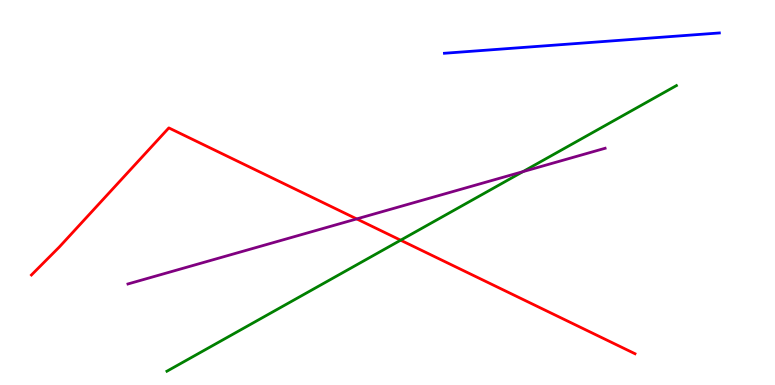[{'lines': ['blue', 'red'], 'intersections': []}, {'lines': ['green', 'red'], 'intersections': [{'x': 5.17, 'y': 3.76}]}, {'lines': ['purple', 'red'], 'intersections': [{'x': 4.6, 'y': 4.31}]}, {'lines': ['blue', 'green'], 'intersections': []}, {'lines': ['blue', 'purple'], 'intersections': []}, {'lines': ['green', 'purple'], 'intersections': [{'x': 6.75, 'y': 5.54}]}]